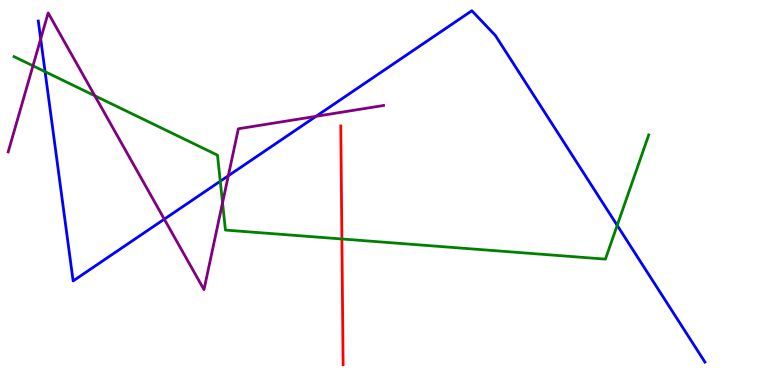[{'lines': ['blue', 'red'], 'intersections': []}, {'lines': ['green', 'red'], 'intersections': [{'x': 4.41, 'y': 3.79}]}, {'lines': ['purple', 'red'], 'intersections': []}, {'lines': ['blue', 'green'], 'intersections': [{'x': 0.582, 'y': 8.14}, {'x': 2.84, 'y': 5.29}, {'x': 7.96, 'y': 4.15}]}, {'lines': ['blue', 'purple'], 'intersections': [{'x': 0.525, 'y': 8.99}, {'x': 2.12, 'y': 4.31}, {'x': 2.95, 'y': 5.43}, {'x': 4.08, 'y': 6.98}]}, {'lines': ['green', 'purple'], 'intersections': [{'x': 0.425, 'y': 8.29}, {'x': 1.22, 'y': 7.51}, {'x': 2.87, 'y': 4.73}]}]